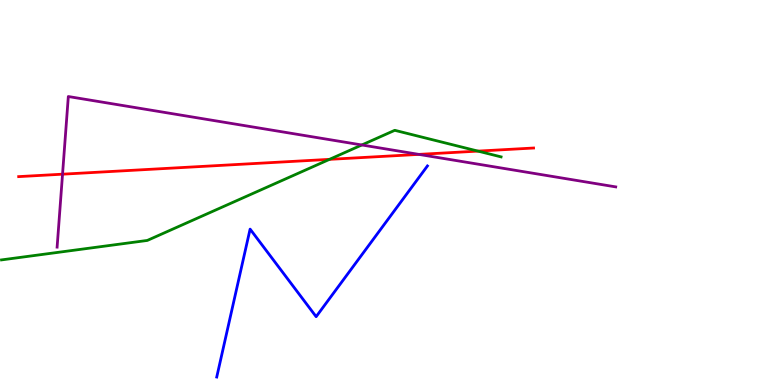[{'lines': ['blue', 'red'], 'intersections': []}, {'lines': ['green', 'red'], 'intersections': [{'x': 4.25, 'y': 5.86}, {'x': 6.17, 'y': 6.08}]}, {'lines': ['purple', 'red'], 'intersections': [{'x': 0.807, 'y': 5.48}, {'x': 5.4, 'y': 5.99}]}, {'lines': ['blue', 'green'], 'intersections': []}, {'lines': ['blue', 'purple'], 'intersections': []}, {'lines': ['green', 'purple'], 'intersections': [{'x': 4.67, 'y': 6.23}]}]